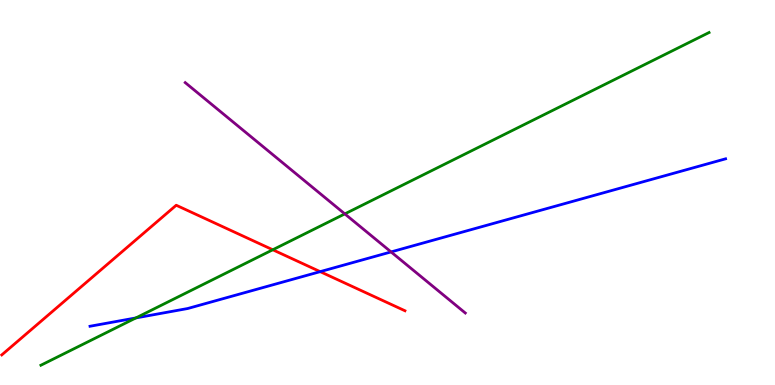[{'lines': ['blue', 'red'], 'intersections': [{'x': 4.13, 'y': 2.94}]}, {'lines': ['green', 'red'], 'intersections': [{'x': 3.52, 'y': 3.51}]}, {'lines': ['purple', 'red'], 'intersections': []}, {'lines': ['blue', 'green'], 'intersections': [{'x': 1.75, 'y': 1.74}]}, {'lines': ['blue', 'purple'], 'intersections': [{'x': 5.05, 'y': 3.46}]}, {'lines': ['green', 'purple'], 'intersections': [{'x': 4.45, 'y': 4.44}]}]